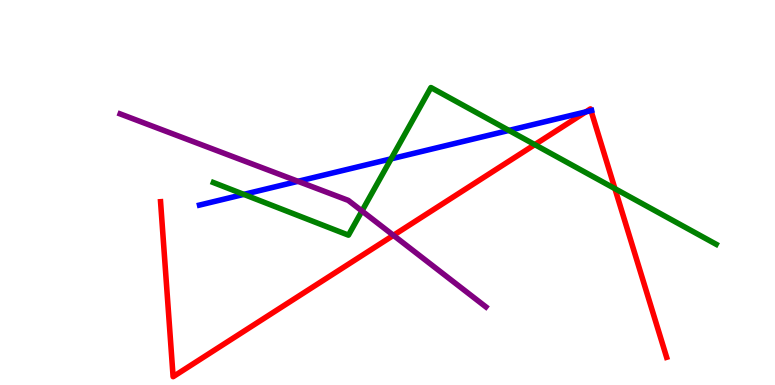[{'lines': ['blue', 'red'], 'intersections': [{'x': 7.56, 'y': 7.09}, {'x': 7.63, 'y': 7.13}]}, {'lines': ['green', 'red'], 'intersections': [{'x': 6.9, 'y': 6.24}, {'x': 7.93, 'y': 5.1}]}, {'lines': ['purple', 'red'], 'intersections': [{'x': 5.08, 'y': 3.89}]}, {'lines': ['blue', 'green'], 'intersections': [{'x': 3.15, 'y': 4.95}, {'x': 5.05, 'y': 5.87}, {'x': 6.57, 'y': 6.61}]}, {'lines': ['blue', 'purple'], 'intersections': [{'x': 3.84, 'y': 5.29}]}, {'lines': ['green', 'purple'], 'intersections': [{'x': 4.67, 'y': 4.52}]}]